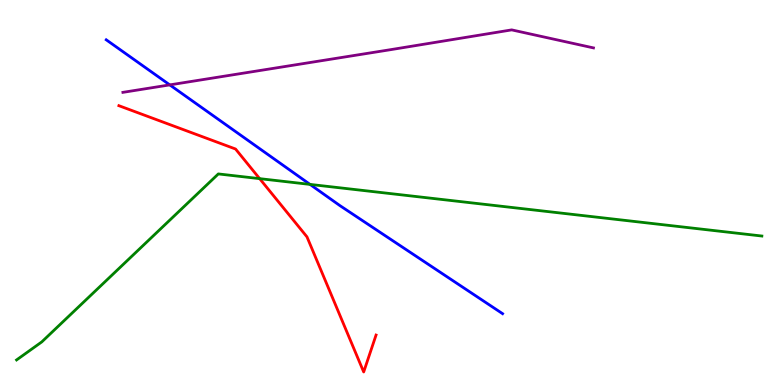[{'lines': ['blue', 'red'], 'intersections': []}, {'lines': ['green', 'red'], 'intersections': [{'x': 3.35, 'y': 5.36}]}, {'lines': ['purple', 'red'], 'intersections': []}, {'lines': ['blue', 'green'], 'intersections': [{'x': 4.0, 'y': 5.21}]}, {'lines': ['blue', 'purple'], 'intersections': [{'x': 2.19, 'y': 7.8}]}, {'lines': ['green', 'purple'], 'intersections': []}]